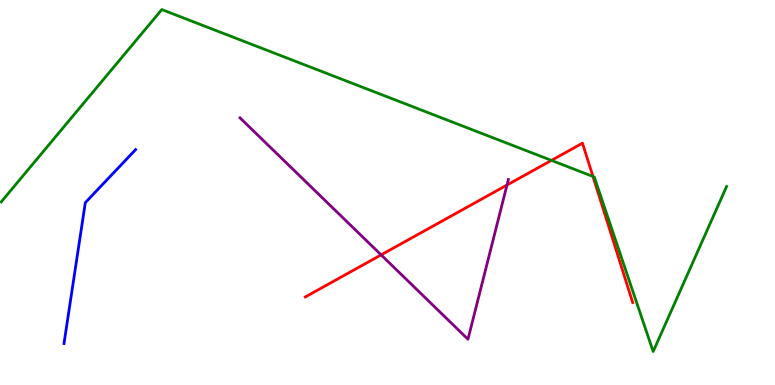[{'lines': ['blue', 'red'], 'intersections': []}, {'lines': ['green', 'red'], 'intersections': [{'x': 7.12, 'y': 5.83}, {'x': 7.65, 'y': 5.42}]}, {'lines': ['purple', 'red'], 'intersections': [{'x': 4.92, 'y': 3.38}, {'x': 6.54, 'y': 5.19}]}, {'lines': ['blue', 'green'], 'intersections': []}, {'lines': ['blue', 'purple'], 'intersections': []}, {'lines': ['green', 'purple'], 'intersections': []}]